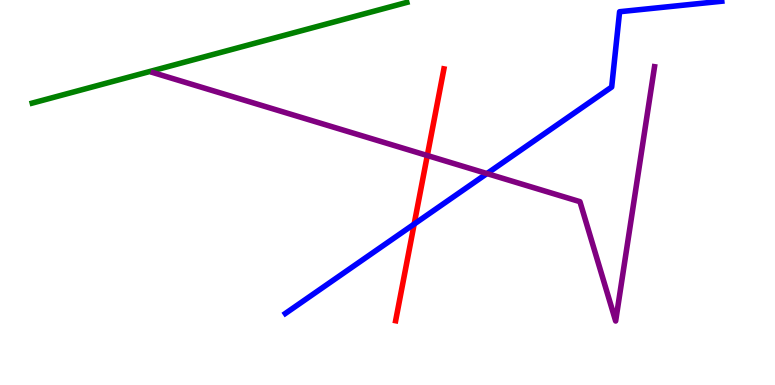[{'lines': ['blue', 'red'], 'intersections': [{'x': 5.34, 'y': 4.18}]}, {'lines': ['green', 'red'], 'intersections': []}, {'lines': ['purple', 'red'], 'intersections': [{'x': 5.51, 'y': 5.96}]}, {'lines': ['blue', 'green'], 'intersections': []}, {'lines': ['blue', 'purple'], 'intersections': [{'x': 6.28, 'y': 5.49}]}, {'lines': ['green', 'purple'], 'intersections': []}]